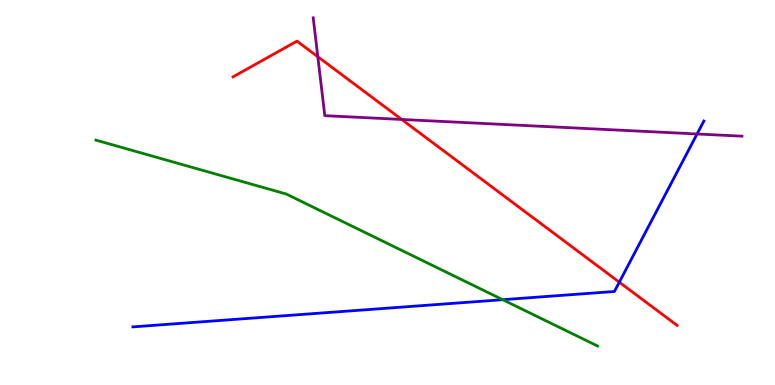[{'lines': ['blue', 'red'], 'intersections': [{'x': 7.99, 'y': 2.67}]}, {'lines': ['green', 'red'], 'intersections': []}, {'lines': ['purple', 'red'], 'intersections': [{'x': 4.1, 'y': 8.53}, {'x': 5.18, 'y': 6.9}]}, {'lines': ['blue', 'green'], 'intersections': [{'x': 6.49, 'y': 2.22}]}, {'lines': ['blue', 'purple'], 'intersections': [{'x': 8.99, 'y': 6.52}]}, {'lines': ['green', 'purple'], 'intersections': []}]